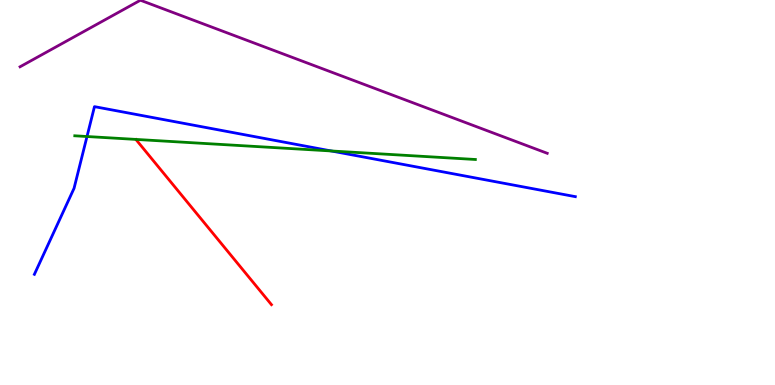[{'lines': ['blue', 'red'], 'intersections': []}, {'lines': ['green', 'red'], 'intersections': []}, {'lines': ['purple', 'red'], 'intersections': []}, {'lines': ['blue', 'green'], 'intersections': [{'x': 1.12, 'y': 6.45}, {'x': 4.27, 'y': 6.08}]}, {'lines': ['blue', 'purple'], 'intersections': []}, {'lines': ['green', 'purple'], 'intersections': []}]